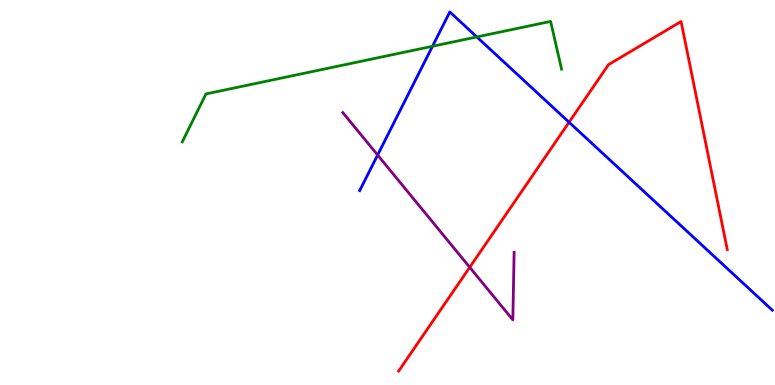[{'lines': ['blue', 'red'], 'intersections': [{'x': 7.34, 'y': 6.82}]}, {'lines': ['green', 'red'], 'intersections': []}, {'lines': ['purple', 'red'], 'intersections': [{'x': 6.06, 'y': 3.06}]}, {'lines': ['blue', 'green'], 'intersections': [{'x': 5.58, 'y': 8.8}, {'x': 6.15, 'y': 9.04}]}, {'lines': ['blue', 'purple'], 'intersections': [{'x': 4.87, 'y': 5.97}]}, {'lines': ['green', 'purple'], 'intersections': []}]